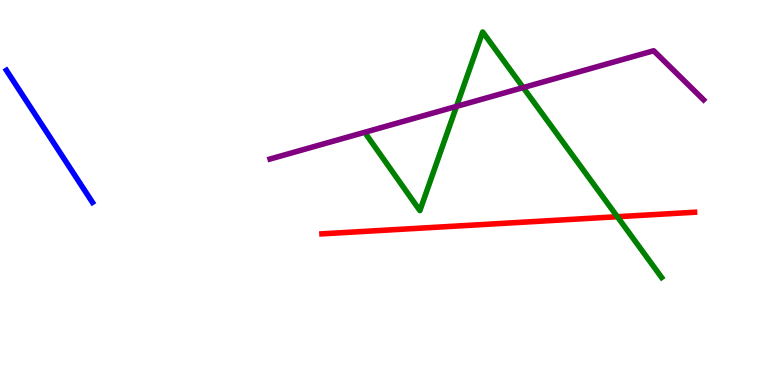[{'lines': ['blue', 'red'], 'intersections': []}, {'lines': ['green', 'red'], 'intersections': [{'x': 7.97, 'y': 4.37}]}, {'lines': ['purple', 'red'], 'intersections': []}, {'lines': ['blue', 'green'], 'intersections': []}, {'lines': ['blue', 'purple'], 'intersections': []}, {'lines': ['green', 'purple'], 'intersections': [{'x': 5.89, 'y': 7.24}, {'x': 6.75, 'y': 7.73}]}]